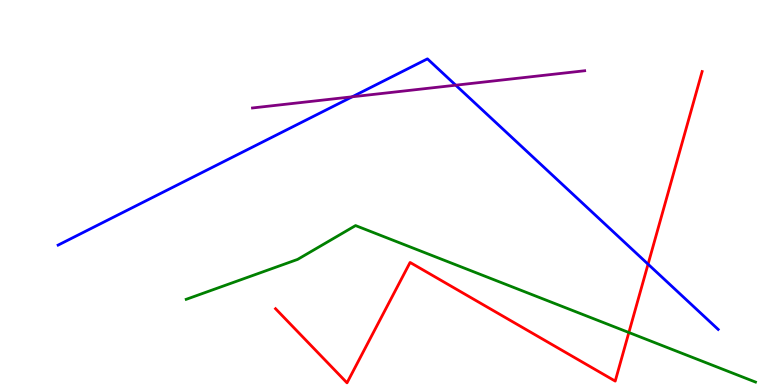[{'lines': ['blue', 'red'], 'intersections': [{'x': 8.36, 'y': 3.14}]}, {'lines': ['green', 'red'], 'intersections': [{'x': 8.11, 'y': 1.36}]}, {'lines': ['purple', 'red'], 'intersections': []}, {'lines': ['blue', 'green'], 'intersections': []}, {'lines': ['blue', 'purple'], 'intersections': [{'x': 4.55, 'y': 7.49}, {'x': 5.88, 'y': 7.79}]}, {'lines': ['green', 'purple'], 'intersections': []}]